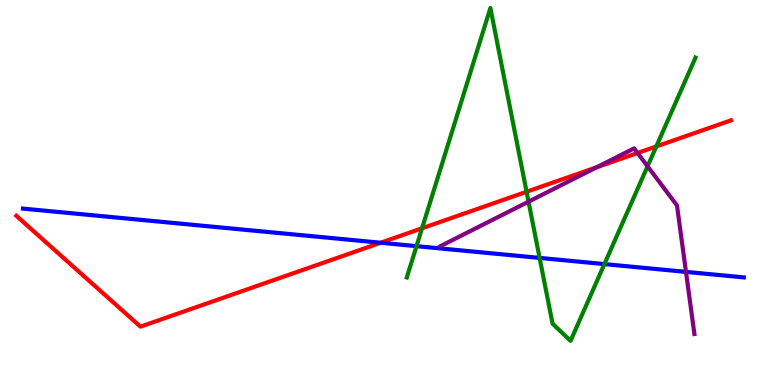[{'lines': ['blue', 'red'], 'intersections': [{'x': 4.91, 'y': 3.7}]}, {'lines': ['green', 'red'], 'intersections': [{'x': 5.45, 'y': 4.07}, {'x': 6.79, 'y': 5.02}, {'x': 8.47, 'y': 6.2}]}, {'lines': ['purple', 'red'], 'intersections': [{'x': 7.7, 'y': 5.66}, {'x': 8.23, 'y': 6.03}]}, {'lines': ['blue', 'green'], 'intersections': [{'x': 5.37, 'y': 3.61}, {'x': 6.96, 'y': 3.3}, {'x': 7.8, 'y': 3.14}]}, {'lines': ['blue', 'purple'], 'intersections': [{'x': 8.85, 'y': 2.94}]}, {'lines': ['green', 'purple'], 'intersections': [{'x': 6.82, 'y': 4.76}, {'x': 8.36, 'y': 5.68}]}]